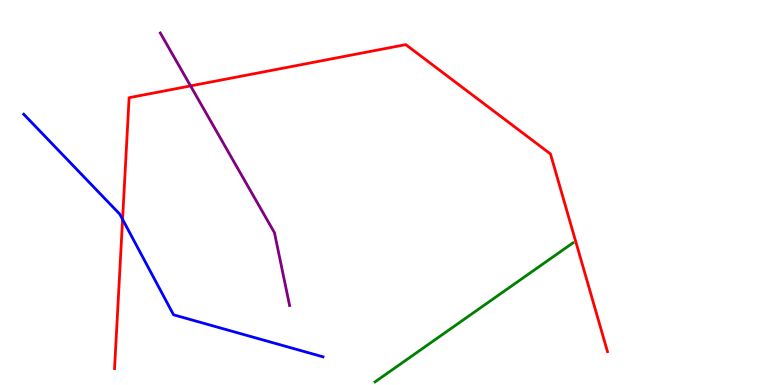[{'lines': ['blue', 'red'], 'intersections': [{'x': 1.58, 'y': 4.3}]}, {'lines': ['green', 'red'], 'intersections': []}, {'lines': ['purple', 'red'], 'intersections': [{'x': 2.46, 'y': 7.77}]}, {'lines': ['blue', 'green'], 'intersections': []}, {'lines': ['blue', 'purple'], 'intersections': []}, {'lines': ['green', 'purple'], 'intersections': []}]